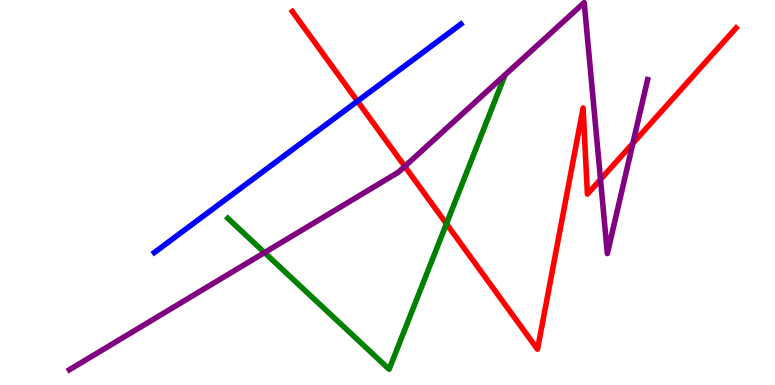[{'lines': ['blue', 'red'], 'intersections': [{'x': 4.61, 'y': 7.37}]}, {'lines': ['green', 'red'], 'intersections': [{'x': 5.76, 'y': 4.19}]}, {'lines': ['purple', 'red'], 'intersections': [{'x': 5.22, 'y': 5.68}, {'x': 7.75, 'y': 5.34}, {'x': 8.17, 'y': 6.28}]}, {'lines': ['blue', 'green'], 'intersections': []}, {'lines': ['blue', 'purple'], 'intersections': []}, {'lines': ['green', 'purple'], 'intersections': [{'x': 3.41, 'y': 3.44}]}]